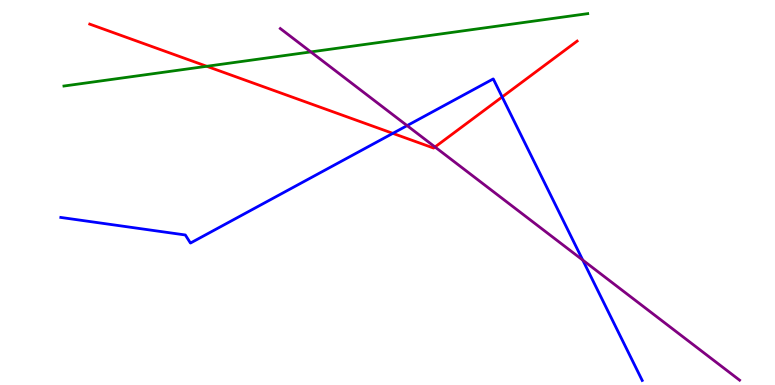[{'lines': ['blue', 'red'], 'intersections': [{'x': 5.07, 'y': 6.54}, {'x': 6.48, 'y': 7.48}]}, {'lines': ['green', 'red'], 'intersections': [{'x': 2.67, 'y': 8.28}]}, {'lines': ['purple', 'red'], 'intersections': [{'x': 5.61, 'y': 6.18}]}, {'lines': ['blue', 'green'], 'intersections': []}, {'lines': ['blue', 'purple'], 'intersections': [{'x': 5.25, 'y': 6.74}, {'x': 7.52, 'y': 3.24}]}, {'lines': ['green', 'purple'], 'intersections': [{'x': 4.01, 'y': 8.65}]}]